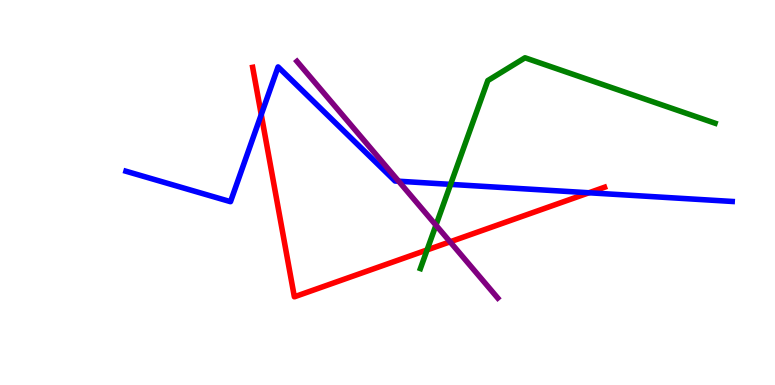[{'lines': ['blue', 'red'], 'intersections': [{'x': 3.37, 'y': 7.02}, {'x': 7.6, 'y': 4.99}]}, {'lines': ['green', 'red'], 'intersections': [{'x': 5.51, 'y': 3.51}]}, {'lines': ['purple', 'red'], 'intersections': [{'x': 5.81, 'y': 3.72}]}, {'lines': ['blue', 'green'], 'intersections': [{'x': 5.81, 'y': 5.21}]}, {'lines': ['blue', 'purple'], 'intersections': [{'x': 5.14, 'y': 5.29}]}, {'lines': ['green', 'purple'], 'intersections': [{'x': 5.63, 'y': 4.15}]}]